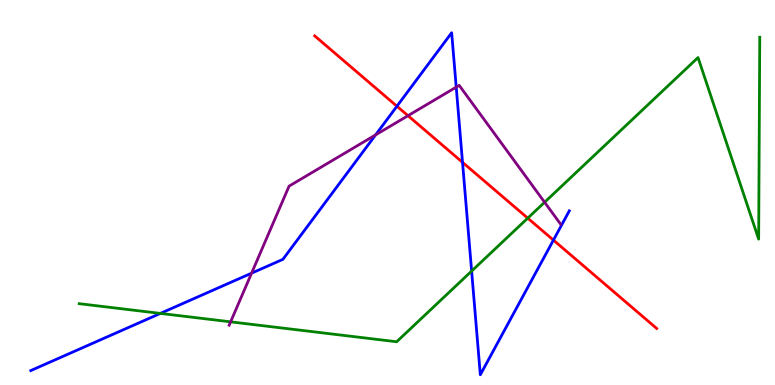[{'lines': ['blue', 'red'], 'intersections': [{'x': 5.12, 'y': 7.24}, {'x': 5.97, 'y': 5.78}, {'x': 7.14, 'y': 3.76}]}, {'lines': ['green', 'red'], 'intersections': [{'x': 6.81, 'y': 4.33}]}, {'lines': ['purple', 'red'], 'intersections': [{'x': 5.26, 'y': 6.99}]}, {'lines': ['blue', 'green'], 'intersections': [{'x': 2.07, 'y': 1.86}, {'x': 6.09, 'y': 2.96}]}, {'lines': ['blue', 'purple'], 'intersections': [{'x': 3.25, 'y': 2.9}, {'x': 4.85, 'y': 6.5}, {'x': 5.89, 'y': 7.74}]}, {'lines': ['green', 'purple'], 'intersections': [{'x': 2.98, 'y': 1.64}, {'x': 7.03, 'y': 4.75}]}]